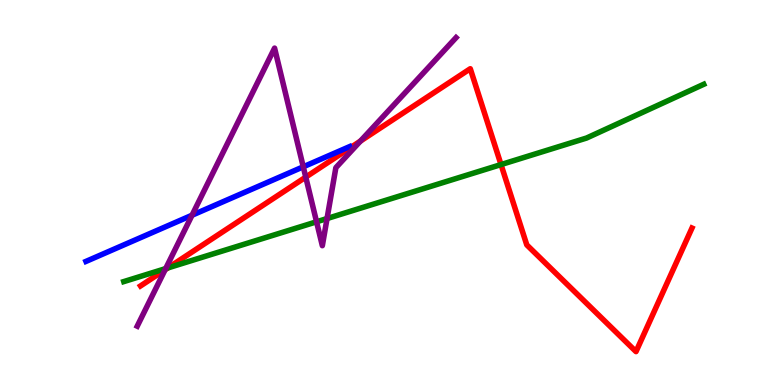[{'lines': ['blue', 'red'], 'intersections': []}, {'lines': ['green', 'red'], 'intersections': [{'x': 2.17, 'y': 3.04}, {'x': 6.46, 'y': 5.73}]}, {'lines': ['purple', 'red'], 'intersections': [{'x': 2.13, 'y': 2.99}, {'x': 3.95, 'y': 5.4}, {'x': 4.65, 'y': 6.34}]}, {'lines': ['blue', 'green'], 'intersections': []}, {'lines': ['blue', 'purple'], 'intersections': [{'x': 2.48, 'y': 4.41}, {'x': 3.91, 'y': 5.67}]}, {'lines': ['green', 'purple'], 'intersections': [{'x': 2.14, 'y': 3.02}, {'x': 4.08, 'y': 4.24}, {'x': 4.22, 'y': 4.32}]}]